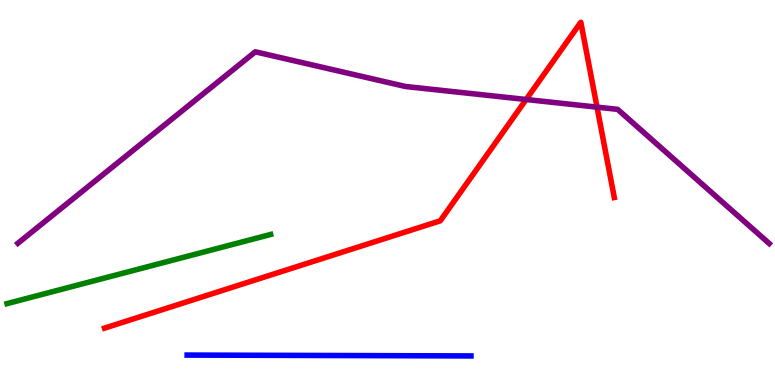[{'lines': ['blue', 'red'], 'intersections': []}, {'lines': ['green', 'red'], 'intersections': []}, {'lines': ['purple', 'red'], 'intersections': [{'x': 6.79, 'y': 7.42}, {'x': 7.7, 'y': 7.22}]}, {'lines': ['blue', 'green'], 'intersections': []}, {'lines': ['blue', 'purple'], 'intersections': []}, {'lines': ['green', 'purple'], 'intersections': []}]